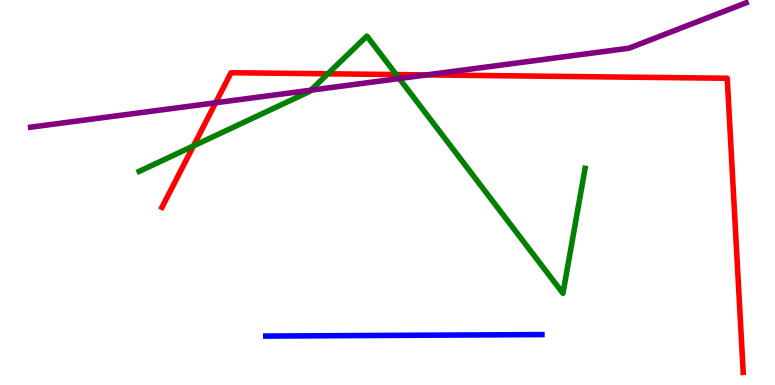[{'lines': ['blue', 'red'], 'intersections': []}, {'lines': ['green', 'red'], 'intersections': [{'x': 2.5, 'y': 6.21}, {'x': 4.23, 'y': 8.08}, {'x': 5.11, 'y': 8.06}]}, {'lines': ['purple', 'red'], 'intersections': [{'x': 2.78, 'y': 7.33}, {'x': 5.51, 'y': 8.05}]}, {'lines': ['blue', 'green'], 'intersections': []}, {'lines': ['blue', 'purple'], 'intersections': []}, {'lines': ['green', 'purple'], 'intersections': [{'x': 4.01, 'y': 7.66}, {'x': 5.15, 'y': 7.96}]}]